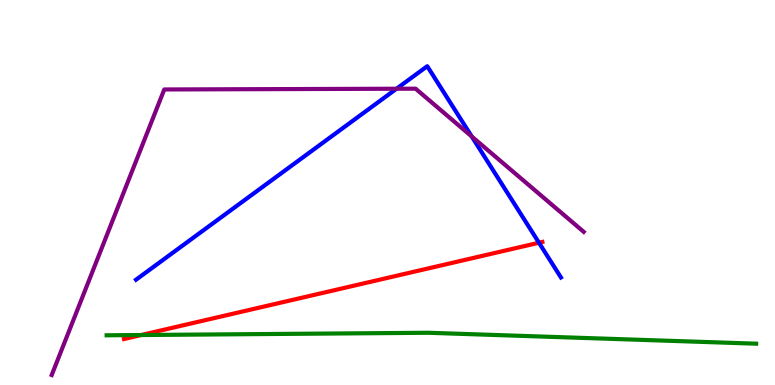[{'lines': ['blue', 'red'], 'intersections': [{'x': 6.95, 'y': 3.7}]}, {'lines': ['green', 'red'], 'intersections': [{'x': 1.82, 'y': 1.3}]}, {'lines': ['purple', 'red'], 'intersections': []}, {'lines': ['blue', 'green'], 'intersections': []}, {'lines': ['blue', 'purple'], 'intersections': [{'x': 5.12, 'y': 7.7}, {'x': 6.09, 'y': 6.46}]}, {'lines': ['green', 'purple'], 'intersections': []}]